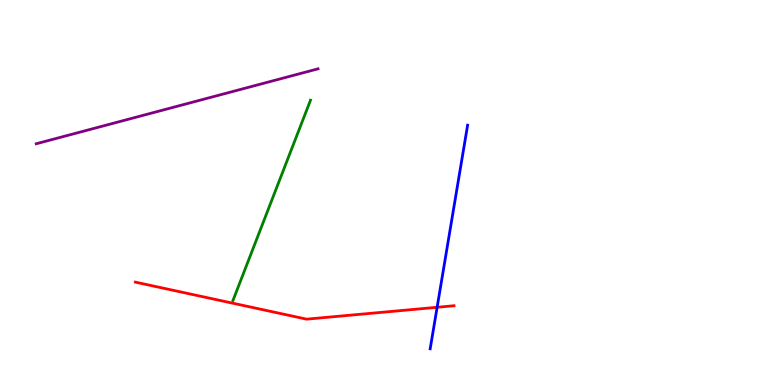[{'lines': ['blue', 'red'], 'intersections': [{'x': 5.64, 'y': 2.02}]}, {'lines': ['green', 'red'], 'intersections': []}, {'lines': ['purple', 'red'], 'intersections': []}, {'lines': ['blue', 'green'], 'intersections': []}, {'lines': ['blue', 'purple'], 'intersections': []}, {'lines': ['green', 'purple'], 'intersections': []}]